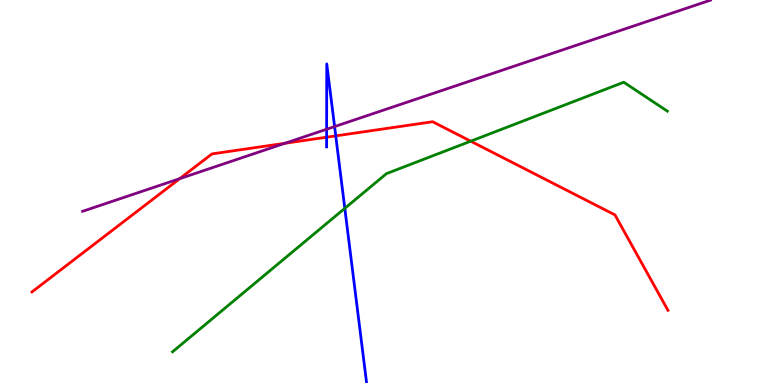[{'lines': ['blue', 'red'], 'intersections': [{'x': 4.21, 'y': 6.44}, {'x': 4.33, 'y': 6.47}]}, {'lines': ['green', 'red'], 'intersections': [{'x': 6.07, 'y': 6.33}]}, {'lines': ['purple', 'red'], 'intersections': [{'x': 2.32, 'y': 5.36}, {'x': 3.68, 'y': 6.28}]}, {'lines': ['blue', 'green'], 'intersections': [{'x': 4.45, 'y': 4.59}]}, {'lines': ['blue', 'purple'], 'intersections': [{'x': 4.21, 'y': 6.64}, {'x': 4.32, 'y': 6.71}]}, {'lines': ['green', 'purple'], 'intersections': []}]